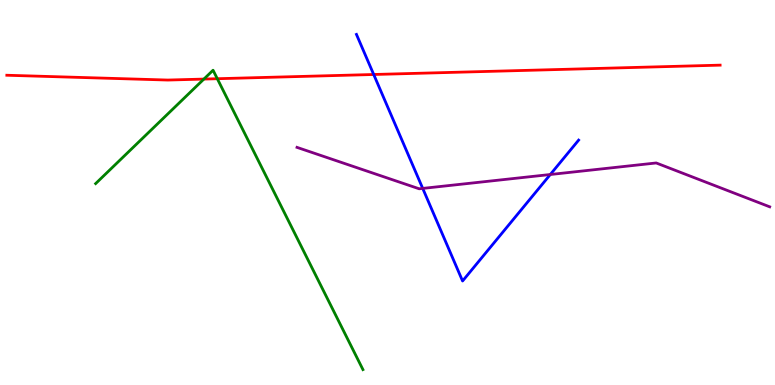[{'lines': ['blue', 'red'], 'intersections': [{'x': 4.82, 'y': 8.07}]}, {'lines': ['green', 'red'], 'intersections': [{'x': 2.63, 'y': 7.95}, {'x': 2.8, 'y': 7.96}]}, {'lines': ['purple', 'red'], 'intersections': []}, {'lines': ['blue', 'green'], 'intersections': []}, {'lines': ['blue', 'purple'], 'intersections': [{'x': 5.45, 'y': 5.11}, {'x': 7.1, 'y': 5.47}]}, {'lines': ['green', 'purple'], 'intersections': []}]